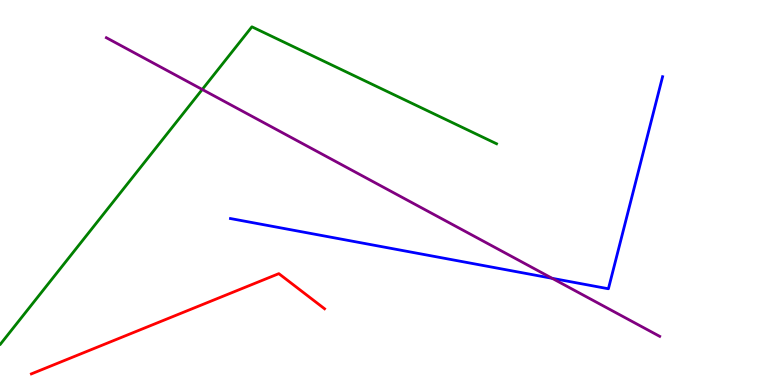[{'lines': ['blue', 'red'], 'intersections': []}, {'lines': ['green', 'red'], 'intersections': []}, {'lines': ['purple', 'red'], 'intersections': []}, {'lines': ['blue', 'green'], 'intersections': []}, {'lines': ['blue', 'purple'], 'intersections': [{'x': 7.12, 'y': 2.77}]}, {'lines': ['green', 'purple'], 'intersections': [{'x': 2.61, 'y': 7.68}]}]